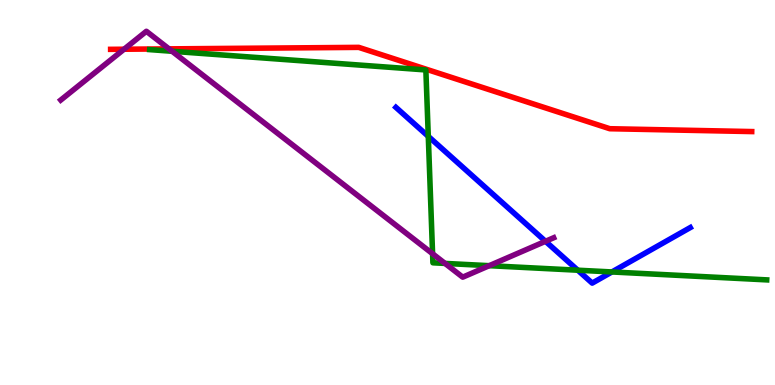[{'lines': ['blue', 'red'], 'intersections': []}, {'lines': ['green', 'red'], 'intersections': []}, {'lines': ['purple', 'red'], 'intersections': [{'x': 1.6, 'y': 8.72}, {'x': 2.18, 'y': 8.73}]}, {'lines': ['blue', 'green'], 'intersections': [{'x': 5.53, 'y': 6.46}, {'x': 7.46, 'y': 2.98}, {'x': 7.9, 'y': 2.94}]}, {'lines': ['blue', 'purple'], 'intersections': [{'x': 7.04, 'y': 3.73}]}, {'lines': ['green', 'purple'], 'intersections': [{'x': 2.22, 'y': 8.67}, {'x': 5.58, 'y': 3.41}, {'x': 5.74, 'y': 3.16}, {'x': 6.31, 'y': 3.1}]}]